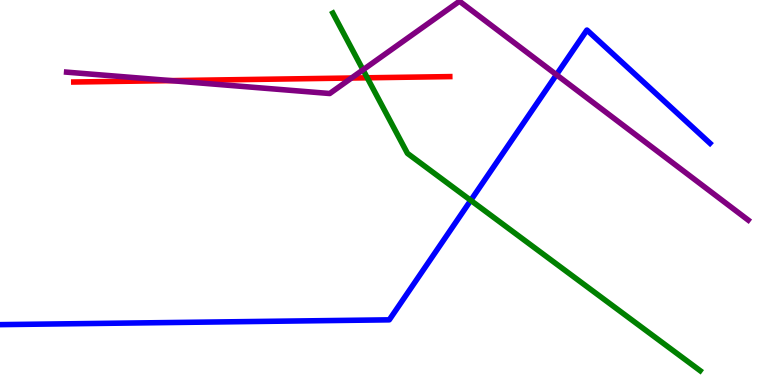[{'lines': ['blue', 'red'], 'intersections': []}, {'lines': ['green', 'red'], 'intersections': [{'x': 4.74, 'y': 7.98}]}, {'lines': ['purple', 'red'], 'intersections': [{'x': 2.21, 'y': 7.91}, {'x': 4.54, 'y': 7.97}]}, {'lines': ['blue', 'green'], 'intersections': [{'x': 6.07, 'y': 4.8}]}, {'lines': ['blue', 'purple'], 'intersections': [{'x': 7.18, 'y': 8.06}]}, {'lines': ['green', 'purple'], 'intersections': [{'x': 4.68, 'y': 8.19}]}]